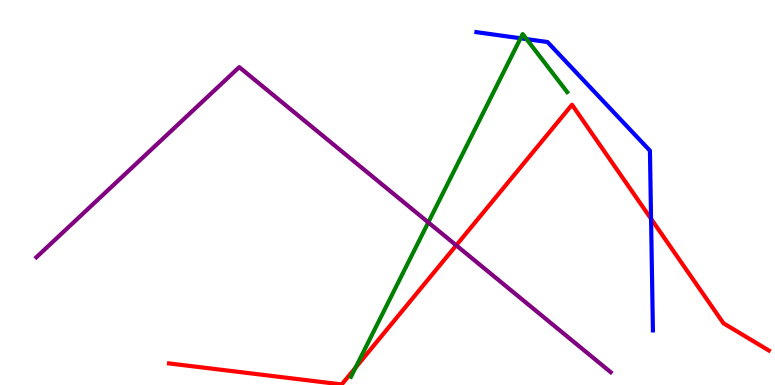[{'lines': ['blue', 'red'], 'intersections': [{'x': 8.4, 'y': 4.32}]}, {'lines': ['green', 'red'], 'intersections': [{'x': 4.59, 'y': 0.45}]}, {'lines': ['purple', 'red'], 'intersections': [{'x': 5.89, 'y': 3.63}]}, {'lines': ['blue', 'green'], 'intersections': [{'x': 6.72, 'y': 9.01}, {'x': 6.79, 'y': 8.98}]}, {'lines': ['blue', 'purple'], 'intersections': []}, {'lines': ['green', 'purple'], 'intersections': [{'x': 5.53, 'y': 4.22}]}]